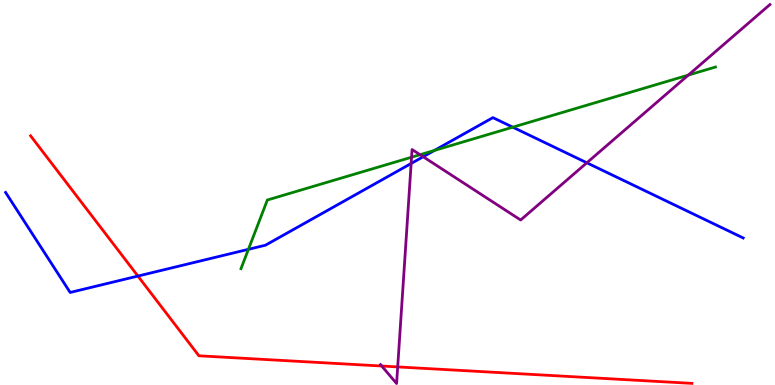[{'lines': ['blue', 'red'], 'intersections': [{'x': 1.78, 'y': 2.83}]}, {'lines': ['green', 'red'], 'intersections': []}, {'lines': ['purple', 'red'], 'intersections': [{'x': 4.93, 'y': 0.493}, {'x': 5.13, 'y': 0.47}]}, {'lines': ['blue', 'green'], 'intersections': [{'x': 3.21, 'y': 3.52}, {'x': 5.61, 'y': 6.09}, {'x': 6.62, 'y': 6.7}]}, {'lines': ['blue', 'purple'], 'intersections': [{'x': 5.31, 'y': 5.75}, {'x': 5.46, 'y': 5.93}, {'x': 7.57, 'y': 5.77}]}, {'lines': ['green', 'purple'], 'intersections': [{'x': 5.31, 'y': 5.92}, {'x': 5.42, 'y': 5.98}, {'x': 8.88, 'y': 8.05}]}]